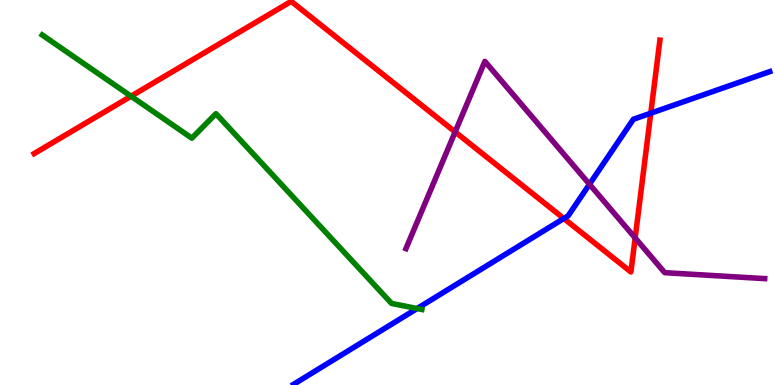[{'lines': ['blue', 'red'], 'intersections': [{'x': 7.28, 'y': 4.32}, {'x': 8.4, 'y': 7.06}]}, {'lines': ['green', 'red'], 'intersections': [{'x': 1.69, 'y': 7.5}]}, {'lines': ['purple', 'red'], 'intersections': [{'x': 5.87, 'y': 6.57}, {'x': 8.2, 'y': 3.82}]}, {'lines': ['blue', 'green'], 'intersections': [{'x': 5.38, 'y': 1.99}]}, {'lines': ['blue', 'purple'], 'intersections': [{'x': 7.61, 'y': 5.21}]}, {'lines': ['green', 'purple'], 'intersections': []}]